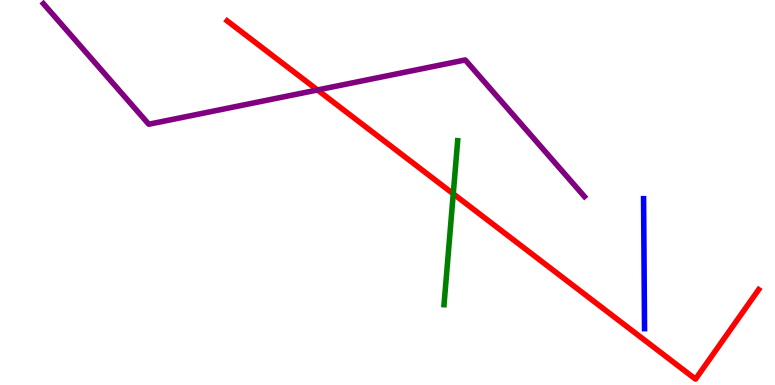[{'lines': ['blue', 'red'], 'intersections': []}, {'lines': ['green', 'red'], 'intersections': [{'x': 5.85, 'y': 4.97}]}, {'lines': ['purple', 'red'], 'intersections': [{'x': 4.1, 'y': 7.66}]}, {'lines': ['blue', 'green'], 'intersections': []}, {'lines': ['blue', 'purple'], 'intersections': []}, {'lines': ['green', 'purple'], 'intersections': []}]